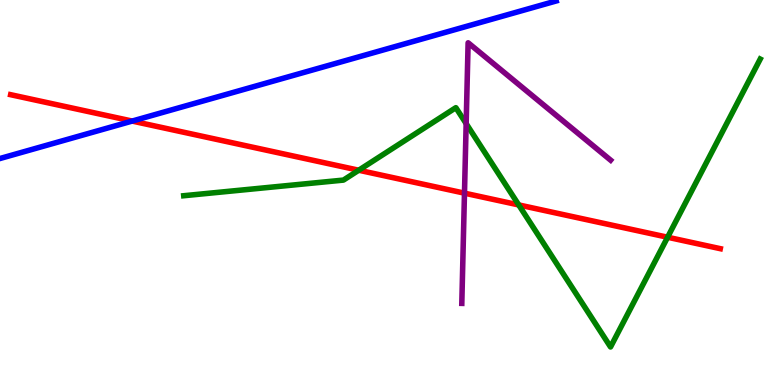[{'lines': ['blue', 'red'], 'intersections': [{'x': 1.71, 'y': 6.86}]}, {'lines': ['green', 'red'], 'intersections': [{'x': 4.63, 'y': 5.58}, {'x': 6.69, 'y': 4.68}, {'x': 8.61, 'y': 3.84}]}, {'lines': ['purple', 'red'], 'intersections': [{'x': 5.99, 'y': 4.98}]}, {'lines': ['blue', 'green'], 'intersections': []}, {'lines': ['blue', 'purple'], 'intersections': []}, {'lines': ['green', 'purple'], 'intersections': [{'x': 6.01, 'y': 6.79}]}]